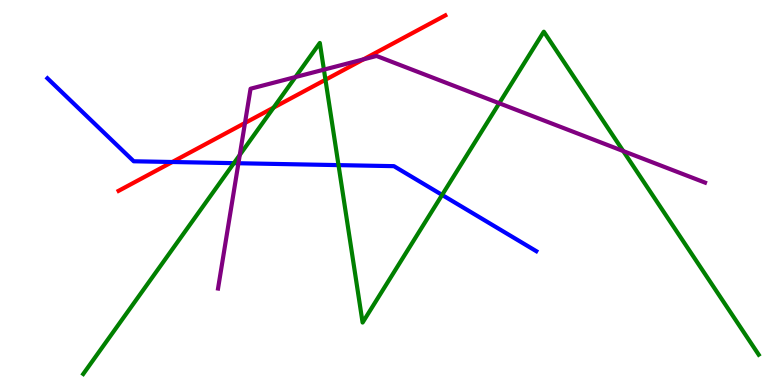[{'lines': ['blue', 'red'], 'intersections': [{'x': 2.22, 'y': 5.79}]}, {'lines': ['green', 'red'], 'intersections': [{'x': 3.53, 'y': 7.21}, {'x': 4.2, 'y': 7.93}]}, {'lines': ['purple', 'red'], 'intersections': [{'x': 3.16, 'y': 6.81}, {'x': 4.69, 'y': 8.46}]}, {'lines': ['blue', 'green'], 'intersections': [{'x': 3.02, 'y': 5.76}, {'x': 4.37, 'y': 5.71}, {'x': 5.7, 'y': 4.94}]}, {'lines': ['blue', 'purple'], 'intersections': [{'x': 3.08, 'y': 5.76}]}, {'lines': ['green', 'purple'], 'intersections': [{'x': 3.09, 'y': 5.98}, {'x': 3.81, 'y': 8.0}, {'x': 4.18, 'y': 8.19}, {'x': 6.44, 'y': 7.32}, {'x': 8.04, 'y': 6.08}]}]